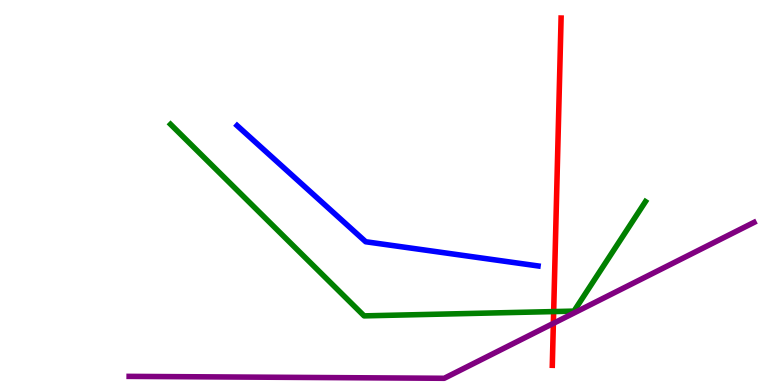[{'lines': ['blue', 'red'], 'intersections': []}, {'lines': ['green', 'red'], 'intersections': [{'x': 7.14, 'y': 1.91}]}, {'lines': ['purple', 'red'], 'intersections': [{'x': 7.14, 'y': 1.6}]}, {'lines': ['blue', 'green'], 'intersections': []}, {'lines': ['blue', 'purple'], 'intersections': []}, {'lines': ['green', 'purple'], 'intersections': []}]